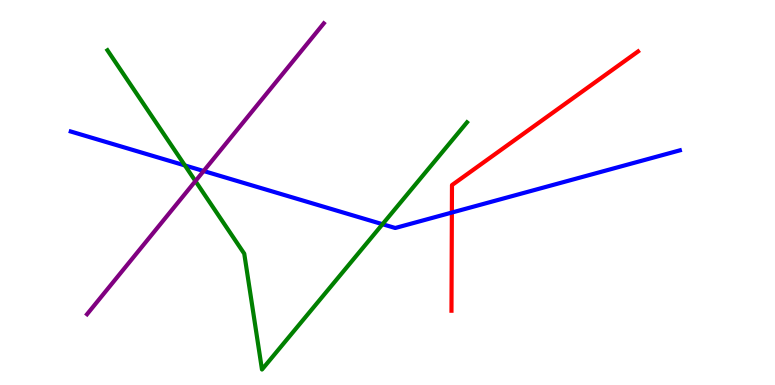[{'lines': ['blue', 'red'], 'intersections': [{'x': 5.83, 'y': 4.48}]}, {'lines': ['green', 'red'], 'intersections': []}, {'lines': ['purple', 'red'], 'intersections': []}, {'lines': ['blue', 'green'], 'intersections': [{'x': 2.39, 'y': 5.7}, {'x': 4.94, 'y': 4.18}]}, {'lines': ['blue', 'purple'], 'intersections': [{'x': 2.63, 'y': 5.56}]}, {'lines': ['green', 'purple'], 'intersections': [{'x': 2.52, 'y': 5.3}]}]